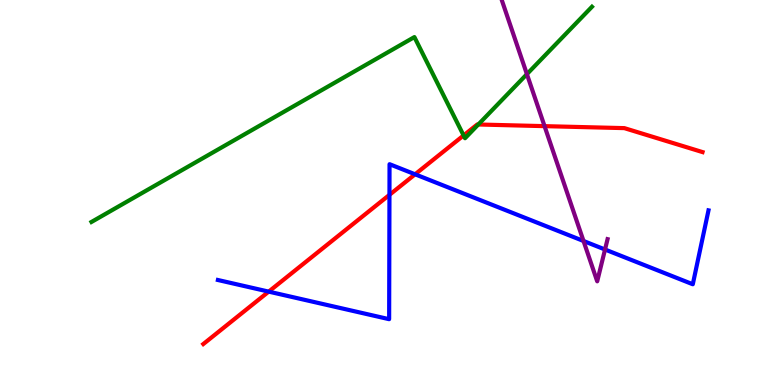[{'lines': ['blue', 'red'], 'intersections': [{'x': 3.47, 'y': 2.43}, {'x': 5.03, 'y': 4.94}, {'x': 5.36, 'y': 5.47}]}, {'lines': ['green', 'red'], 'intersections': [{'x': 5.98, 'y': 6.48}, {'x': 6.17, 'y': 6.77}]}, {'lines': ['purple', 'red'], 'intersections': [{'x': 7.03, 'y': 6.72}]}, {'lines': ['blue', 'green'], 'intersections': []}, {'lines': ['blue', 'purple'], 'intersections': [{'x': 7.53, 'y': 3.74}, {'x': 7.81, 'y': 3.52}]}, {'lines': ['green', 'purple'], 'intersections': [{'x': 6.8, 'y': 8.07}]}]